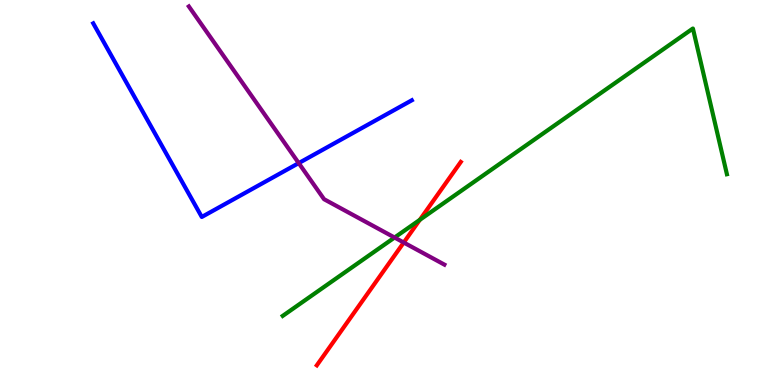[{'lines': ['blue', 'red'], 'intersections': []}, {'lines': ['green', 'red'], 'intersections': [{'x': 5.42, 'y': 4.29}]}, {'lines': ['purple', 'red'], 'intersections': [{'x': 5.21, 'y': 3.7}]}, {'lines': ['blue', 'green'], 'intersections': []}, {'lines': ['blue', 'purple'], 'intersections': [{'x': 3.85, 'y': 5.76}]}, {'lines': ['green', 'purple'], 'intersections': [{'x': 5.09, 'y': 3.83}]}]